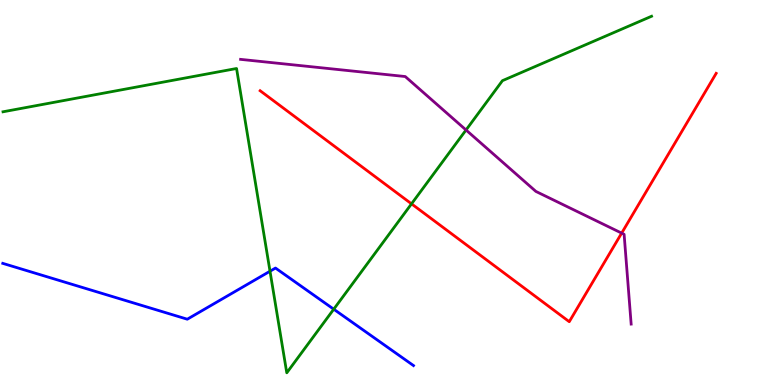[{'lines': ['blue', 'red'], 'intersections': []}, {'lines': ['green', 'red'], 'intersections': [{'x': 5.31, 'y': 4.71}]}, {'lines': ['purple', 'red'], 'intersections': [{'x': 8.02, 'y': 3.94}]}, {'lines': ['blue', 'green'], 'intersections': [{'x': 3.48, 'y': 2.96}, {'x': 4.31, 'y': 1.97}]}, {'lines': ['blue', 'purple'], 'intersections': []}, {'lines': ['green', 'purple'], 'intersections': [{'x': 6.01, 'y': 6.62}]}]